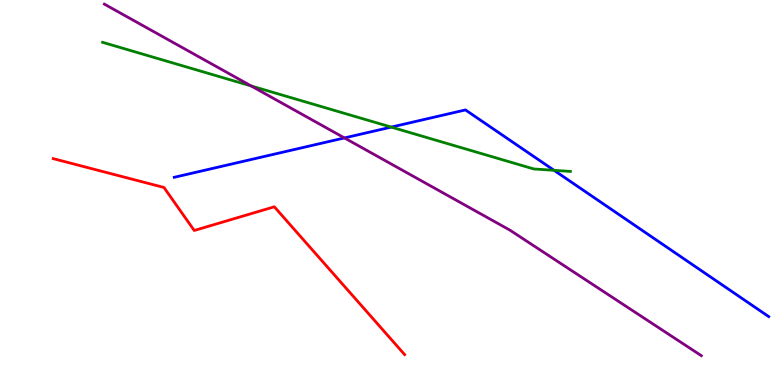[{'lines': ['blue', 'red'], 'intersections': []}, {'lines': ['green', 'red'], 'intersections': []}, {'lines': ['purple', 'red'], 'intersections': []}, {'lines': ['blue', 'green'], 'intersections': [{'x': 5.05, 'y': 6.7}, {'x': 7.15, 'y': 5.58}]}, {'lines': ['blue', 'purple'], 'intersections': [{'x': 4.44, 'y': 6.42}]}, {'lines': ['green', 'purple'], 'intersections': [{'x': 3.24, 'y': 7.77}]}]